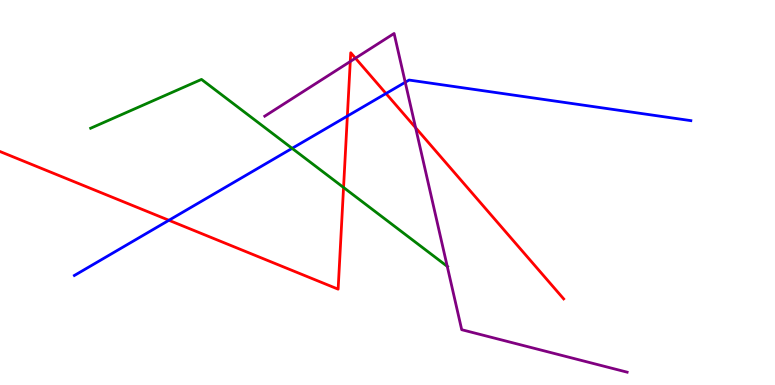[{'lines': ['blue', 'red'], 'intersections': [{'x': 2.18, 'y': 4.28}, {'x': 4.48, 'y': 6.99}, {'x': 4.98, 'y': 7.57}]}, {'lines': ['green', 'red'], 'intersections': [{'x': 4.43, 'y': 5.13}]}, {'lines': ['purple', 'red'], 'intersections': [{'x': 4.52, 'y': 8.4}, {'x': 4.59, 'y': 8.49}, {'x': 5.36, 'y': 6.68}]}, {'lines': ['blue', 'green'], 'intersections': [{'x': 3.77, 'y': 6.15}]}, {'lines': ['blue', 'purple'], 'intersections': [{'x': 5.23, 'y': 7.86}]}, {'lines': ['green', 'purple'], 'intersections': [{'x': 5.77, 'y': 3.08}]}]